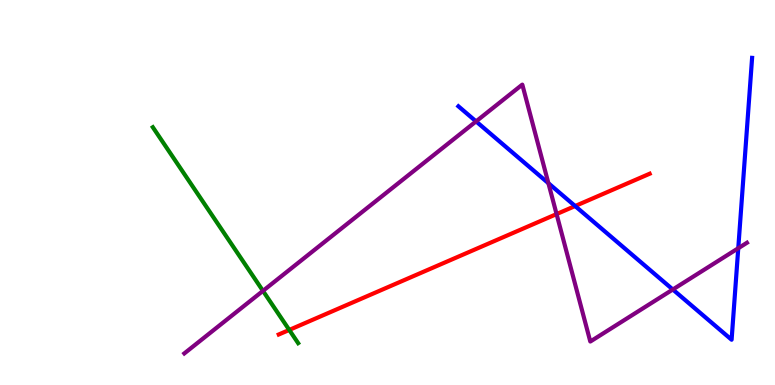[{'lines': ['blue', 'red'], 'intersections': [{'x': 7.42, 'y': 4.65}]}, {'lines': ['green', 'red'], 'intersections': [{'x': 3.73, 'y': 1.43}]}, {'lines': ['purple', 'red'], 'intersections': [{'x': 7.18, 'y': 4.44}]}, {'lines': ['blue', 'green'], 'intersections': []}, {'lines': ['blue', 'purple'], 'intersections': [{'x': 6.14, 'y': 6.85}, {'x': 7.08, 'y': 5.24}, {'x': 8.68, 'y': 2.48}, {'x': 9.53, 'y': 3.55}]}, {'lines': ['green', 'purple'], 'intersections': [{'x': 3.39, 'y': 2.44}]}]